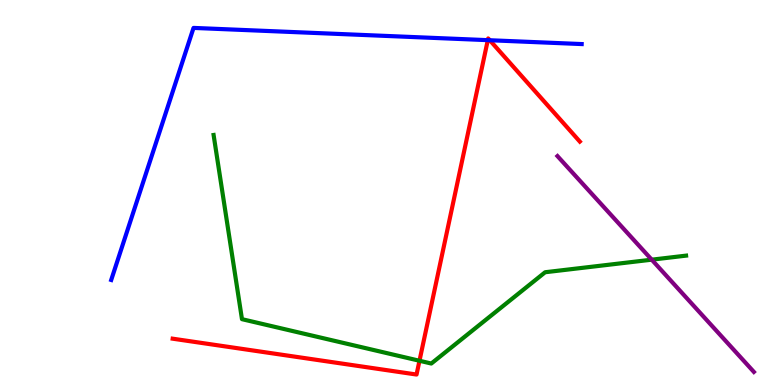[{'lines': ['blue', 'red'], 'intersections': [{'x': 6.29, 'y': 8.96}, {'x': 6.32, 'y': 8.95}]}, {'lines': ['green', 'red'], 'intersections': [{'x': 5.41, 'y': 0.63}]}, {'lines': ['purple', 'red'], 'intersections': []}, {'lines': ['blue', 'green'], 'intersections': []}, {'lines': ['blue', 'purple'], 'intersections': []}, {'lines': ['green', 'purple'], 'intersections': [{'x': 8.41, 'y': 3.26}]}]